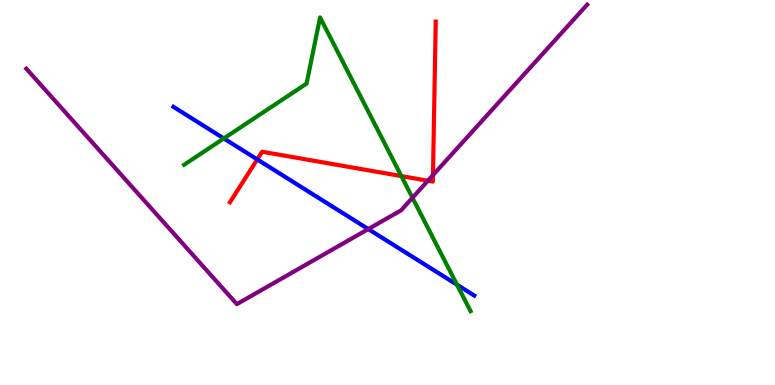[{'lines': ['blue', 'red'], 'intersections': [{'x': 3.32, 'y': 5.86}]}, {'lines': ['green', 'red'], 'intersections': [{'x': 5.18, 'y': 5.43}]}, {'lines': ['purple', 'red'], 'intersections': [{'x': 5.52, 'y': 5.31}, {'x': 5.59, 'y': 5.45}]}, {'lines': ['blue', 'green'], 'intersections': [{'x': 2.89, 'y': 6.4}, {'x': 5.9, 'y': 2.6}]}, {'lines': ['blue', 'purple'], 'intersections': [{'x': 4.75, 'y': 4.05}]}, {'lines': ['green', 'purple'], 'intersections': [{'x': 5.32, 'y': 4.86}]}]